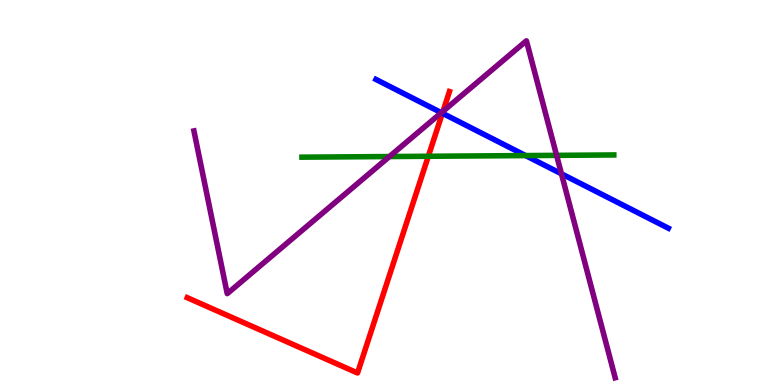[{'lines': ['blue', 'red'], 'intersections': [{'x': 5.71, 'y': 7.06}]}, {'lines': ['green', 'red'], 'intersections': [{'x': 5.53, 'y': 5.94}]}, {'lines': ['purple', 'red'], 'intersections': [{'x': 5.72, 'y': 7.11}]}, {'lines': ['blue', 'green'], 'intersections': [{'x': 6.78, 'y': 5.96}]}, {'lines': ['blue', 'purple'], 'intersections': [{'x': 5.69, 'y': 7.07}, {'x': 7.24, 'y': 5.49}]}, {'lines': ['green', 'purple'], 'intersections': [{'x': 5.03, 'y': 5.93}, {'x': 7.18, 'y': 5.96}]}]